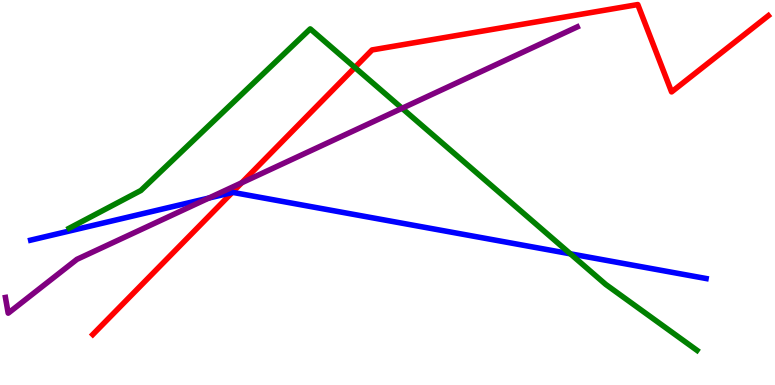[{'lines': ['blue', 'red'], 'intersections': [{'x': 2.99, 'y': 5.0}]}, {'lines': ['green', 'red'], 'intersections': [{'x': 4.58, 'y': 8.25}]}, {'lines': ['purple', 'red'], 'intersections': [{'x': 3.12, 'y': 5.25}]}, {'lines': ['blue', 'green'], 'intersections': [{'x': 7.36, 'y': 3.41}]}, {'lines': ['blue', 'purple'], 'intersections': [{'x': 2.69, 'y': 4.86}]}, {'lines': ['green', 'purple'], 'intersections': [{'x': 5.19, 'y': 7.19}]}]